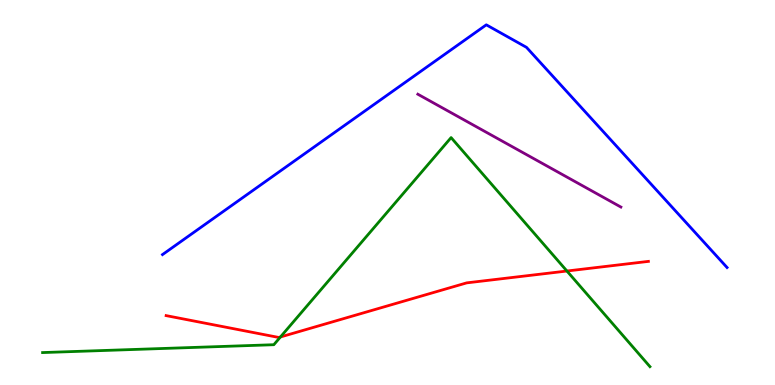[{'lines': ['blue', 'red'], 'intersections': []}, {'lines': ['green', 'red'], 'intersections': [{'x': 3.62, 'y': 1.25}, {'x': 7.32, 'y': 2.96}]}, {'lines': ['purple', 'red'], 'intersections': []}, {'lines': ['blue', 'green'], 'intersections': []}, {'lines': ['blue', 'purple'], 'intersections': []}, {'lines': ['green', 'purple'], 'intersections': []}]